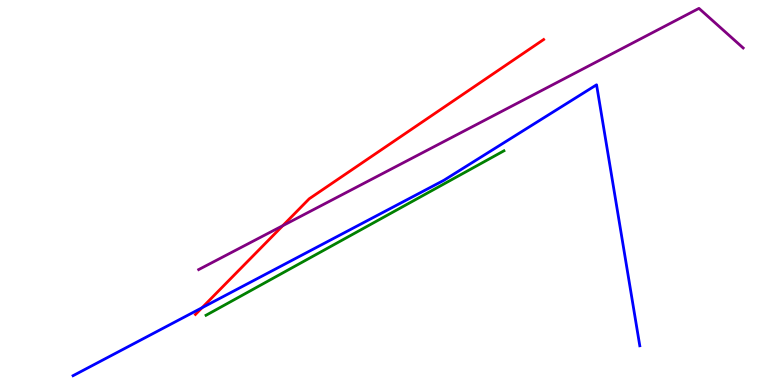[{'lines': ['blue', 'red'], 'intersections': [{'x': 2.61, 'y': 2.01}]}, {'lines': ['green', 'red'], 'intersections': []}, {'lines': ['purple', 'red'], 'intersections': [{'x': 3.65, 'y': 4.14}]}, {'lines': ['blue', 'green'], 'intersections': []}, {'lines': ['blue', 'purple'], 'intersections': []}, {'lines': ['green', 'purple'], 'intersections': []}]